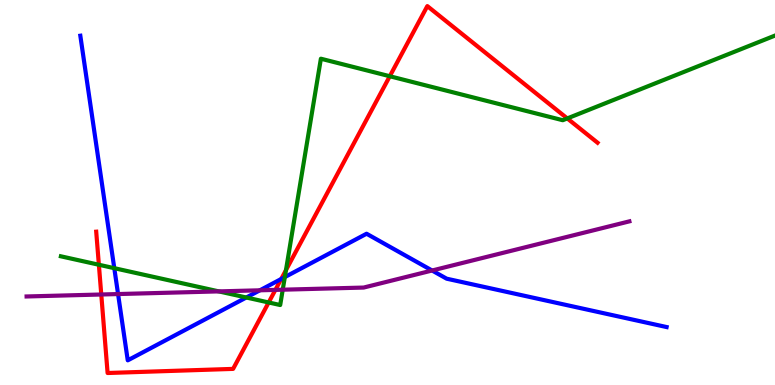[{'lines': ['blue', 'red'], 'intersections': [{'x': 3.63, 'y': 2.75}]}, {'lines': ['green', 'red'], 'intersections': [{'x': 1.28, 'y': 3.12}, {'x': 3.47, 'y': 2.14}, {'x': 3.69, 'y': 2.98}, {'x': 5.03, 'y': 8.02}, {'x': 7.32, 'y': 6.92}]}, {'lines': ['purple', 'red'], 'intersections': [{'x': 1.31, 'y': 2.35}, {'x': 3.55, 'y': 2.47}]}, {'lines': ['blue', 'green'], 'intersections': [{'x': 1.47, 'y': 3.03}, {'x': 3.18, 'y': 2.27}, {'x': 3.68, 'y': 2.8}]}, {'lines': ['blue', 'purple'], 'intersections': [{'x': 1.52, 'y': 2.36}, {'x': 3.35, 'y': 2.46}, {'x': 5.58, 'y': 2.97}]}, {'lines': ['green', 'purple'], 'intersections': [{'x': 2.82, 'y': 2.43}, {'x': 3.65, 'y': 2.48}]}]